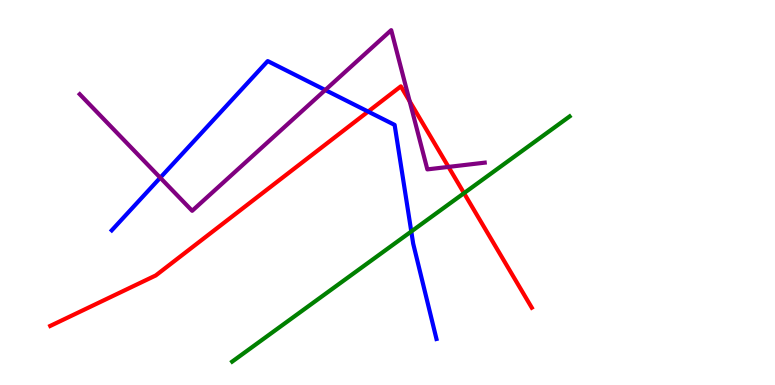[{'lines': ['blue', 'red'], 'intersections': [{'x': 4.75, 'y': 7.1}]}, {'lines': ['green', 'red'], 'intersections': [{'x': 5.99, 'y': 4.98}]}, {'lines': ['purple', 'red'], 'intersections': [{'x': 5.29, 'y': 7.37}, {'x': 5.79, 'y': 5.66}]}, {'lines': ['blue', 'green'], 'intersections': [{'x': 5.31, 'y': 3.99}]}, {'lines': ['blue', 'purple'], 'intersections': [{'x': 2.07, 'y': 5.38}, {'x': 4.2, 'y': 7.66}]}, {'lines': ['green', 'purple'], 'intersections': []}]